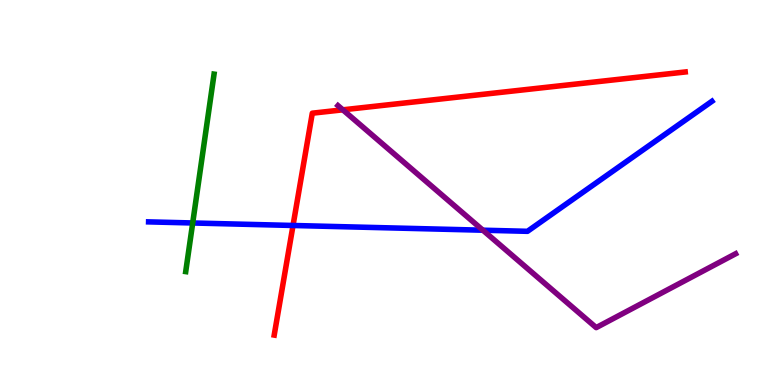[{'lines': ['blue', 'red'], 'intersections': [{'x': 3.78, 'y': 4.14}]}, {'lines': ['green', 'red'], 'intersections': []}, {'lines': ['purple', 'red'], 'intersections': [{'x': 4.42, 'y': 7.15}]}, {'lines': ['blue', 'green'], 'intersections': [{'x': 2.49, 'y': 4.21}]}, {'lines': ['blue', 'purple'], 'intersections': [{'x': 6.23, 'y': 4.02}]}, {'lines': ['green', 'purple'], 'intersections': []}]